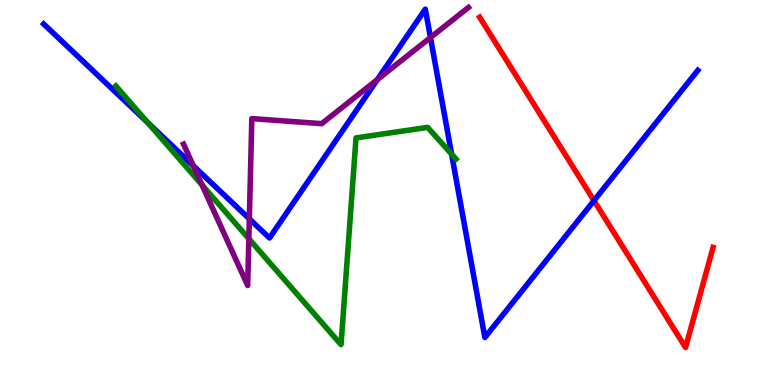[{'lines': ['blue', 'red'], 'intersections': [{'x': 7.66, 'y': 4.79}]}, {'lines': ['green', 'red'], 'intersections': []}, {'lines': ['purple', 'red'], 'intersections': []}, {'lines': ['blue', 'green'], 'intersections': [{'x': 1.91, 'y': 6.82}, {'x': 5.83, 'y': 6.0}]}, {'lines': ['blue', 'purple'], 'intersections': [{'x': 2.49, 'y': 5.69}, {'x': 3.22, 'y': 4.32}, {'x': 4.87, 'y': 7.93}, {'x': 5.55, 'y': 9.03}]}, {'lines': ['green', 'purple'], 'intersections': [{'x': 2.61, 'y': 5.19}, {'x': 3.21, 'y': 3.8}]}]